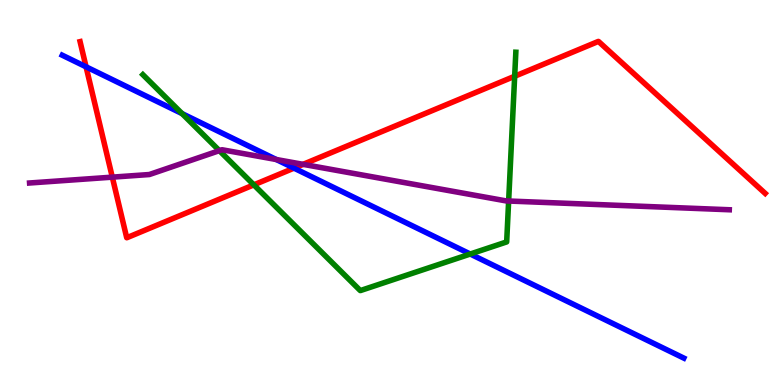[{'lines': ['blue', 'red'], 'intersections': [{'x': 1.11, 'y': 8.26}, {'x': 3.79, 'y': 5.63}]}, {'lines': ['green', 'red'], 'intersections': [{'x': 3.28, 'y': 5.2}, {'x': 6.64, 'y': 8.02}]}, {'lines': ['purple', 'red'], 'intersections': [{'x': 1.45, 'y': 5.4}, {'x': 3.91, 'y': 5.73}]}, {'lines': ['blue', 'green'], 'intersections': [{'x': 2.35, 'y': 7.05}, {'x': 6.07, 'y': 3.4}]}, {'lines': ['blue', 'purple'], 'intersections': [{'x': 3.57, 'y': 5.86}]}, {'lines': ['green', 'purple'], 'intersections': [{'x': 2.83, 'y': 6.09}, {'x': 6.56, 'y': 4.78}]}]